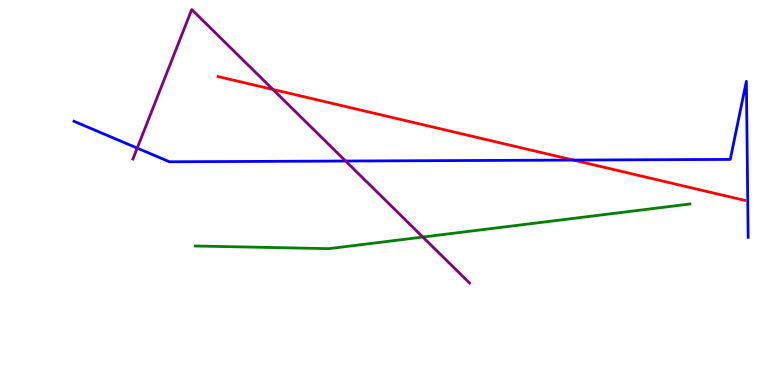[{'lines': ['blue', 'red'], 'intersections': [{'x': 7.4, 'y': 5.84}]}, {'lines': ['green', 'red'], 'intersections': []}, {'lines': ['purple', 'red'], 'intersections': [{'x': 3.52, 'y': 7.68}]}, {'lines': ['blue', 'green'], 'intersections': []}, {'lines': ['blue', 'purple'], 'intersections': [{'x': 1.77, 'y': 6.15}, {'x': 4.46, 'y': 5.82}]}, {'lines': ['green', 'purple'], 'intersections': [{'x': 5.46, 'y': 3.84}]}]